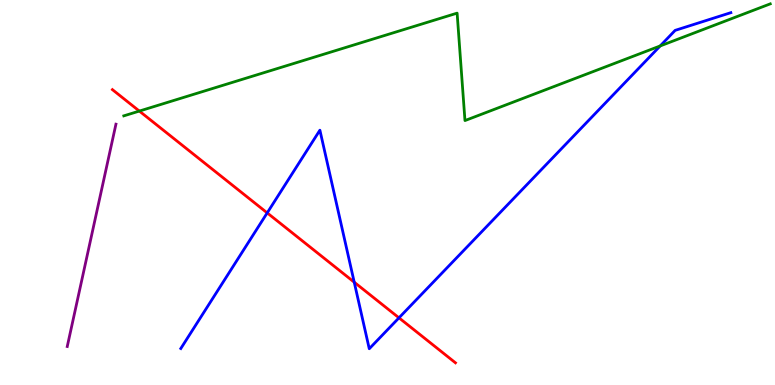[{'lines': ['blue', 'red'], 'intersections': [{'x': 3.45, 'y': 4.47}, {'x': 4.57, 'y': 2.67}, {'x': 5.15, 'y': 1.74}]}, {'lines': ['green', 'red'], 'intersections': [{'x': 1.8, 'y': 7.12}]}, {'lines': ['purple', 'red'], 'intersections': []}, {'lines': ['blue', 'green'], 'intersections': [{'x': 8.52, 'y': 8.81}]}, {'lines': ['blue', 'purple'], 'intersections': []}, {'lines': ['green', 'purple'], 'intersections': []}]